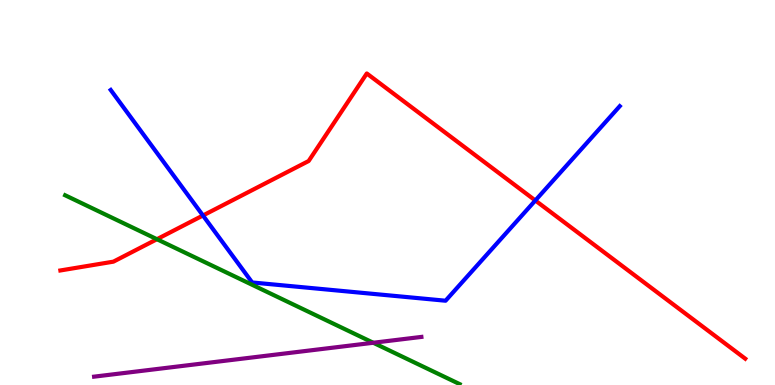[{'lines': ['blue', 'red'], 'intersections': [{'x': 2.62, 'y': 4.4}, {'x': 6.91, 'y': 4.79}]}, {'lines': ['green', 'red'], 'intersections': [{'x': 2.03, 'y': 3.79}]}, {'lines': ['purple', 'red'], 'intersections': []}, {'lines': ['blue', 'green'], 'intersections': []}, {'lines': ['blue', 'purple'], 'intersections': []}, {'lines': ['green', 'purple'], 'intersections': [{'x': 4.82, 'y': 1.1}]}]